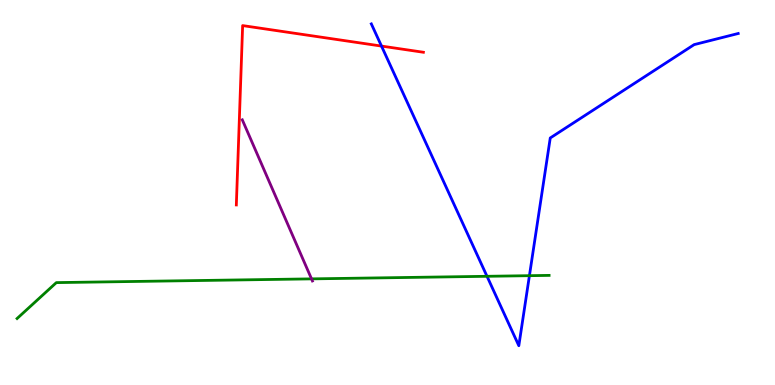[{'lines': ['blue', 'red'], 'intersections': [{'x': 4.92, 'y': 8.8}]}, {'lines': ['green', 'red'], 'intersections': []}, {'lines': ['purple', 'red'], 'intersections': []}, {'lines': ['blue', 'green'], 'intersections': [{'x': 6.28, 'y': 2.82}, {'x': 6.83, 'y': 2.84}]}, {'lines': ['blue', 'purple'], 'intersections': []}, {'lines': ['green', 'purple'], 'intersections': [{'x': 4.02, 'y': 2.76}]}]